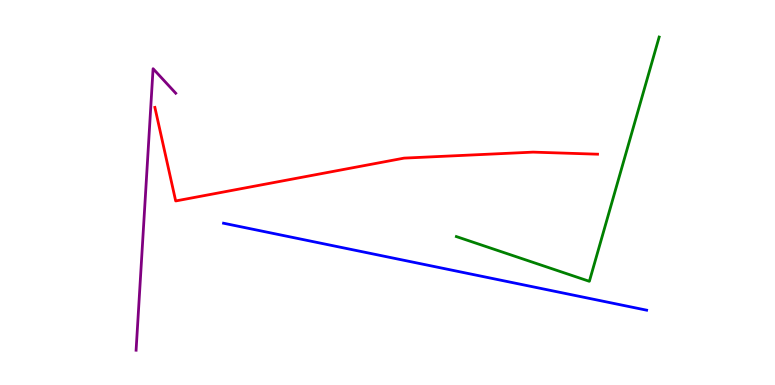[{'lines': ['blue', 'red'], 'intersections': []}, {'lines': ['green', 'red'], 'intersections': []}, {'lines': ['purple', 'red'], 'intersections': []}, {'lines': ['blue', 'green'], 'intersections': []}, {'lines': ['blue', 'purple'], 'intersections': []}, {'lines': ['green', 'purple'], 'intersections': []}]